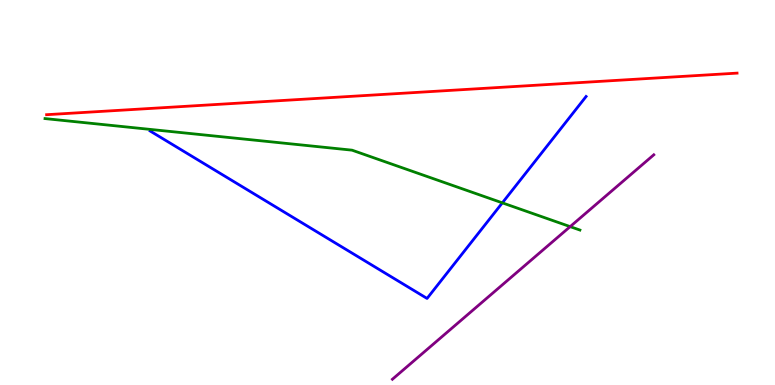[{'lines': ['blue', 'red'], 'intersections': []}, {'lines': ['green', 'red'], 'intersections': []}, {'lines': ['purple', 'red'], 'intersections': []}, {'lines': ['blue', 'green'], 'intersections': [{'x': 6.48, 'y': 4.73}]}, {'lines': ['blue', 'purple'], 'intersections': []}, {'lines': ['green', 'purple'], 'intersections': [{'x': 7.36, 'y': 4.11}]}]